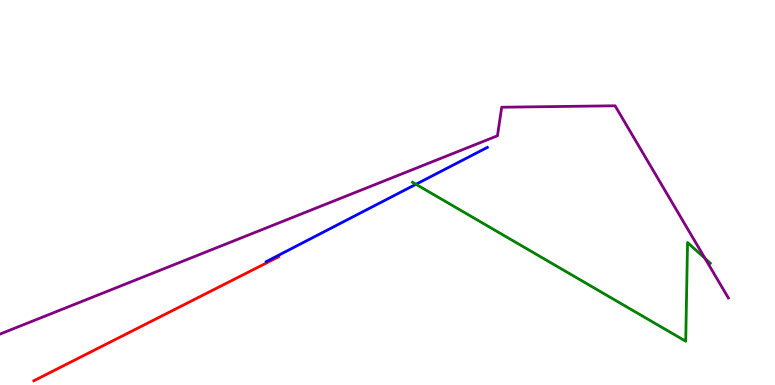[{'lines': ['blue', 'red'], 'intersections': []}, {'lines': ['green', 'red'], 'intersections': []}, {'lines': ['purple', 'red'], 'intersections': []}, {'lines': ['blue', 'green'], 'intersections': [{'x': 5.37, 'y': 5.21}]}, {'lines': ['blue', 'purple'], 'intersections': []}, {'lines': ['green', 'purple'], 'intersections': [{'x': 9.1, 'y': 3.29}]}]